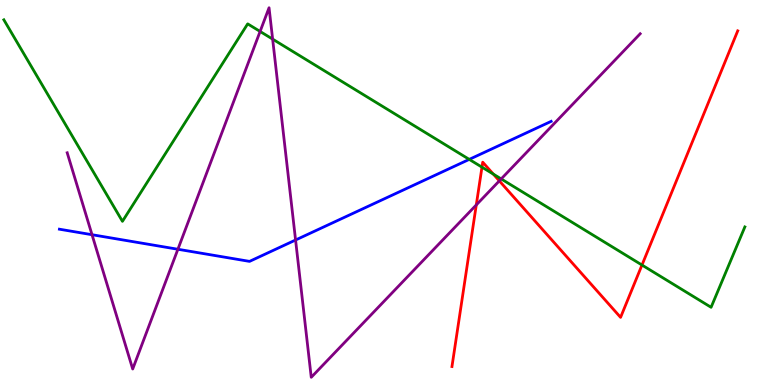[{'lines': ['blue', 'red'], 'intersections': []}, {'lines': ['green', 'red'], 'intersections': [{'x': 6.22, 'y': 5.66}, {'x': 6.37, 'y': 5.48}, {'x': 8.28, 'y': 3.12}]}, {'lines': ['purple', 'red'], 'intersections': [{'x': 6.15, 'y': 4.68}, {'x': 6.44, 'y': 5.3}]}, {'lines': ['blue', 'green'], 'intersections': [{'x': 6.05, 'y': 5.86}]}, {'lines': ['blue', 'purple'], 'intersections': [{'x': 1.19, 'y': 3.9}, {'x': 2.3, 'y': 3.53}, {'x': 3.81, 'y': 3.77}]}, {'lines': ['green', 'purple'], 'intersections': [{'x': 3.36, 'y': 9.18}, {'x': 3.52, 'y': 8.98}, {'x': 6.47, 'y': 5.35}]}]